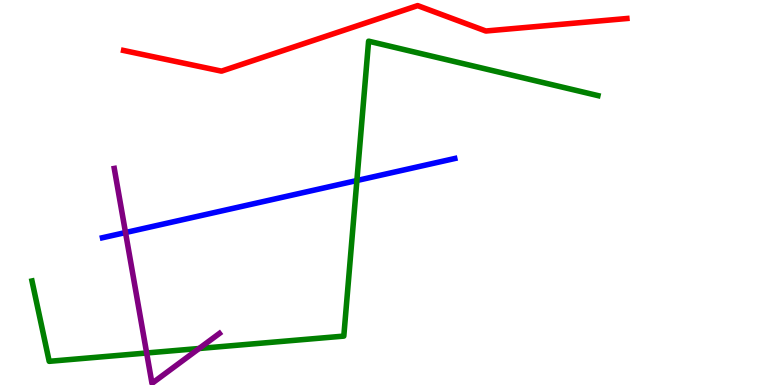[{'lines': ['blue', 'red'], 'intersections': []}, {'lines': ['green', 'red'], 'intersections': []}, {'lines': ['purple', 'red'], 'intersections': []}, {'lines': ['blue', 'green'], 'intersections': [{'x': 4.6, 'y': 5.31}]}, {'lines': ['blue', 'purple'], 'intersections': [{'x': 1.62, 'y': 3.96}]}, {'lines': ['green', 'purple'], 'intersections': [{'x': 1.89, 'y': 0.832}, {'x': 2.57, 'y': 0.948}]}]